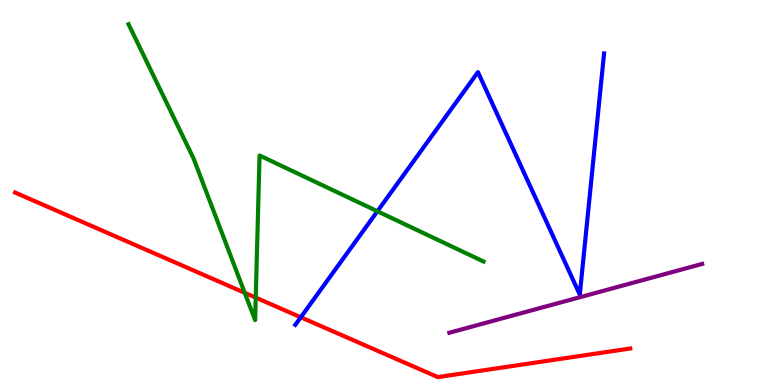[{'lines': ['blue', 'red'], 'intersections': [{'x': 3.88, 'y': 1.76}]}, {'lines': ['green', 'red'], 'intersections': [{'x': 3.16, 'y': 2.39}, {'x': 3.3, 'y': 2.27}]}, {'lines': ['purple', 'red'], 'intersections': []}, {'lines': ['blue', 'green'], 'intersections': [{'x': 4.87, 'y': 4.51}]}, {'lines': ['blue', 'purple'], 'intersections': []}, {'lines': ['green', 'purple'], 'intersections': []}]